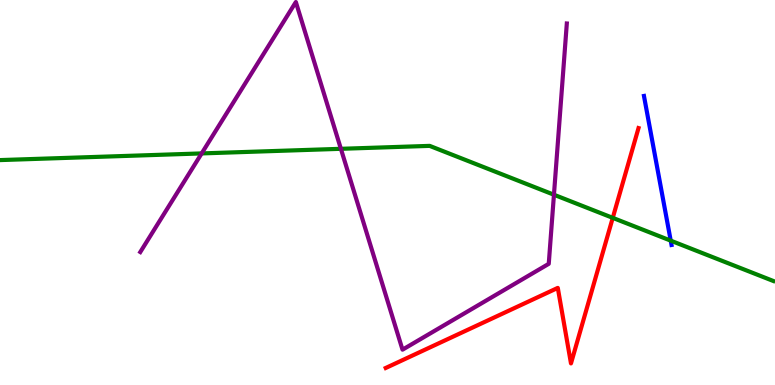[{'lines': ['blue', 'red'], 'intersections': []}, {'lines': ['green', 'red'], 'intersections': [{'x': 7.91, 'y': 4.34}]}, {'lines': ['purple', 'red'], 'intersections': []}, {'lines': ['blue', 'green'], 'intersections': [{'x': 8.65, 'y': 3.75}]}, {'lines': ['blue', 'purple'], 'intersections': []}, {'lines': ['green', 'purple'], 'intersections': [{'x': 2.6, 'y': 6.02}, {'x': 4.4, 'y': 6.13}, {'x': 7.15, 'y': 4.94}]}]